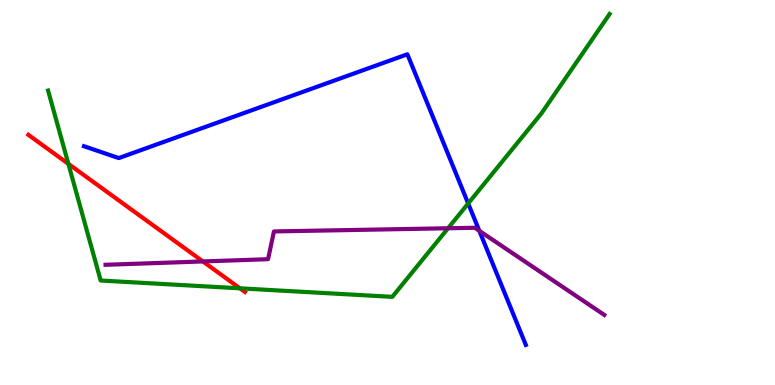[{'lines': ['blue', 'red'], 'intersections': []}, {'lines': ['green', 'red'], 'intersections': [{'x': 0.882, 'y': 5.74}, {'x': 3.1, 'y': 2.51}]}, {'lines': ['purple', 'red'], 'intersections': [{'x': 2.62, 'y': 3.21}]}, {'lines': ['blue', 'green'], 'intersections': [{'x': 6.04, 'y': 4.71}]}, {'lines': ['blue', 'purple'], 'intersections': [{'x': 6.18, 'y': 4.0}]}, {'lines': ['green', 'purple'], 'intersections': [{'x': 5.78, 'y': 4.07}]}]